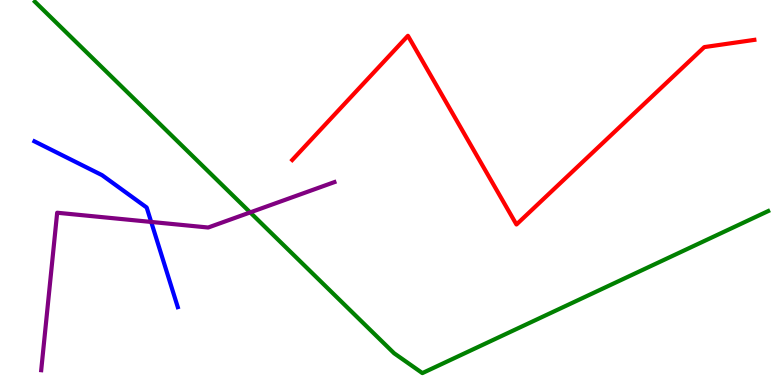[{'lines': ['blue', 'red'], 'intersections': []}, {'lines': ['green', 'red'], 'intersections': []}, {'lines': ['purple', 'red'], 'intersections': []}, {'lines': ['blue', 'green'], 'intersections': []}, {'lines': ['blue', 'purple'], 'intersections': [{'x': 1.95, 'y': 4.24}]}, {'lines': ['green', 'purple'], 'intersections': [{'x': 3.23, 'y': 4.48}]}]